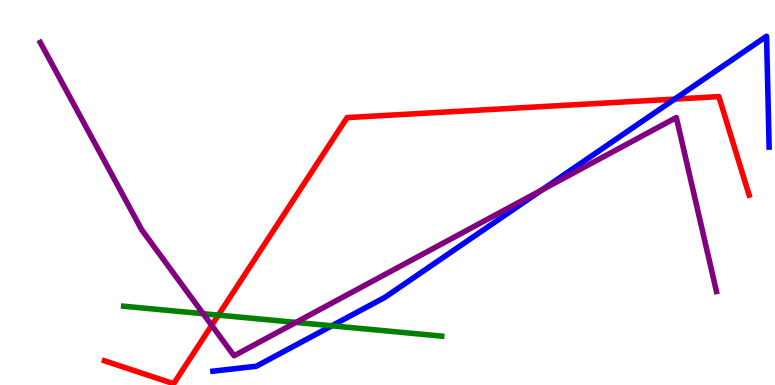[{'lines': ['blue', 'red'], 'intersections': [{'x': 8.71, 'y': 7.43}]}, {'lines': ['green', 'red'], 'intersections': [{'x': 2.82, 'y': 1.82}]}, {'lines': ['purple', 'red'], 'intersections': [{'x': 2.73, 'y': 1.55}]}, {'lines': ['blue', 'green'], 'intersections': [{'x': 4.28, 'y': 1.54}]}, {'lines': ['blue', 'purple'], 'intersections': [{'x': 6.99, 'y': 5.07}]}, {'lines': ['green', 'purple'], 'intersections': [{'x': 2.62, 'y': 1.85}, {'x': 3.82, 'y': 1.63}]}]